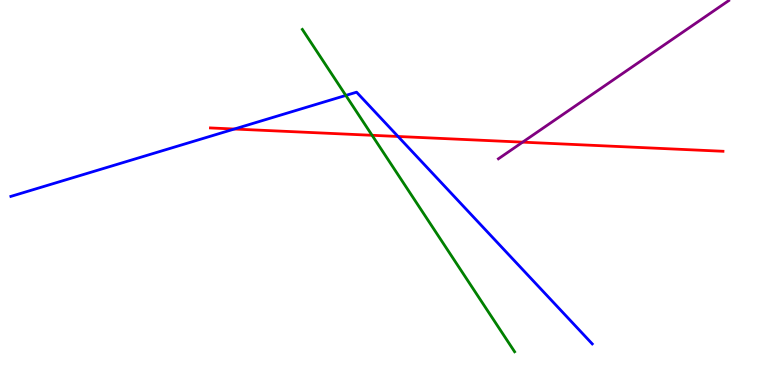[{'lines': ['blue', 'red'], 'intersections': [{'x': 3.02, 'y': 6.65}, {'x': 5.14, 'y': 6.46}]}, {'lines': ['green', 'red'], 'intersections': [{'x': 4.8, 'y': 6.49}]}, {'lines': ['purple', 'red'], 'intersections': [{'x': 6.74, 'y': 6.31}]}, {'lines': ['blue', 'green'], 'intersections': [{'x': 4.46, 'y': 7.52}]}, {'lines': ['blue', 'purple'], 'intersections': []}, {'lines': ['green', 'purple'], 'intersections': []}]